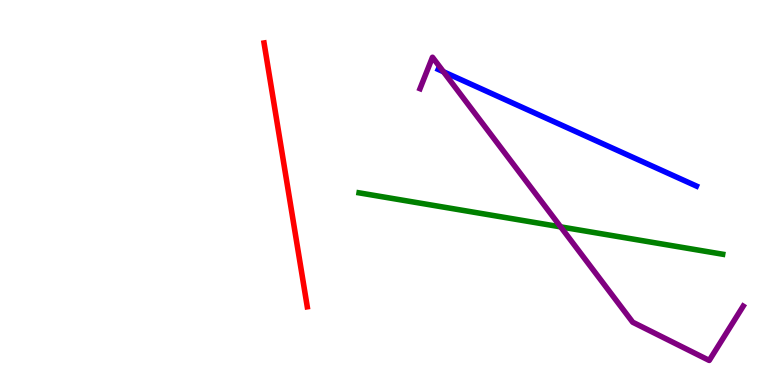[{'lines': ['blue', 'red'], 'intersections': []}, {'lines': ['green', 'red'], 'intersections': []}, {'lines': ['purple', 'red'], 'intersections': []}, {'lines': ['blue', 'green'], 'intersections': []}, {'lines': ['blue', 'purple'], 'intersections': [{'x': 5.72, 'y': 8.14}]}, {'lines': ['green', 'purple'], 'intersections': [{'x': 7.23, 'y': 4.11}]}]